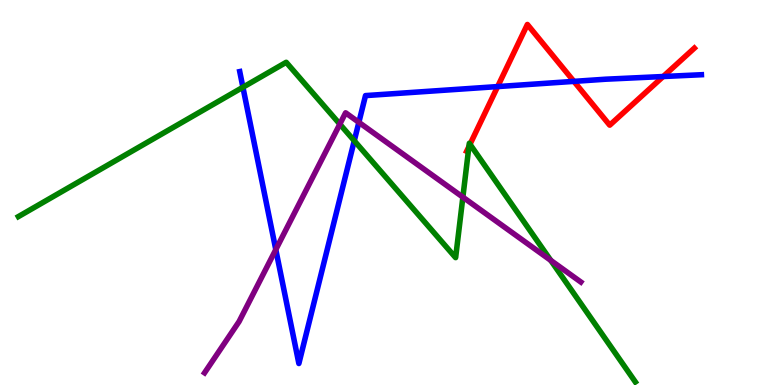[{'lines': ['blue', 'red'], 'intersections': [{'x': 6.42, 'y': 7.75}, {'x': 7.41, 'y': 7.89}, {'x': 8.56, 'y': 8.01}]}, {'lines': ['green', 'red'], 'intersections': [{'x': 6.05, 'y': 6.19}, {'x': 6.06, 'y': 6.25}]}, {'lines': ['purple', 'red'], 'intersections': []}, {'lines': ['blue', 'green'], 'intersections': [{'x': 3.13, 'y': 7.73}, {'x': 4.57, 'y': 6.34}]}, {'lines': ['blue', 'purple'], 'intersections': [{'x': 3.56, 'y': 3.52}, {'x': 4.63, 'y': 6.82}]}, {'lines': ['green', 'purple'], 'intersections': [{'x': 4.38, 'y': 6.78}, {'x': 5.97, 'y': 4.88}, {'x': 7.11, 'y': 3.24}]}]